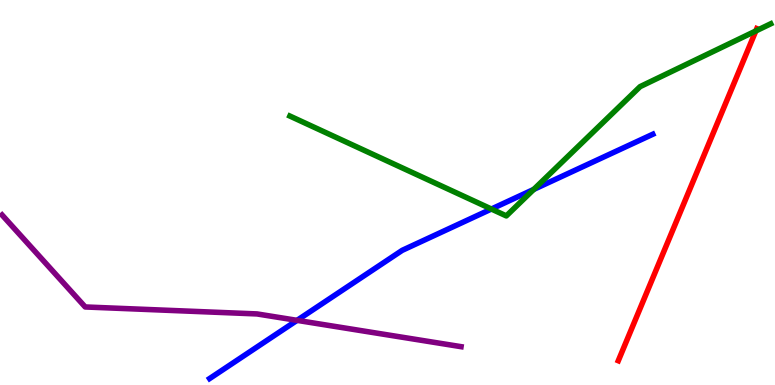[{'lines': ['blue', 'red'], 'intersections': []}, {'lines': ['green', 'red'], 'intersections': [{'x': 9.75, 'y': 9.2}]}, {'lines': ['purple', 'red'], 'intersections': []}, {'lines': ['blue', 'green'], 'intersections': [{'x': 6.34, 'y': 4.57}, {'x': 6.89, 'y': 5.08}]}, {'lines': ['blue', 'purple'], 'intersections': [{'x': 3.83, 'y': 1.68}]}, {'lines': ['green', 'purple'], 'intersections': []}]